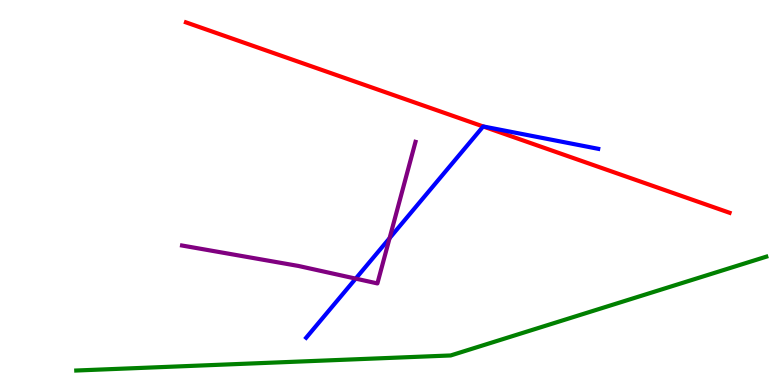[{'lines': ['blue', 'red'], 'intersections': [{'x': 6.23, 'y': 6.72}]}, {'lines': ['green', 'red'], 'intersections': []}, {'lines': ['purple', 'red'], 'intersections': []}, {'lines': ['blue', 'green'], 'intersections': []}, {'lines': ['blue', 'purple'], 'intersections': [{'x': 4.59, 'y': 2.76}, {'x': 5.03, 'y': 3.81}]}, {'lines': ['green', 'purple'], 'intersections': []}]